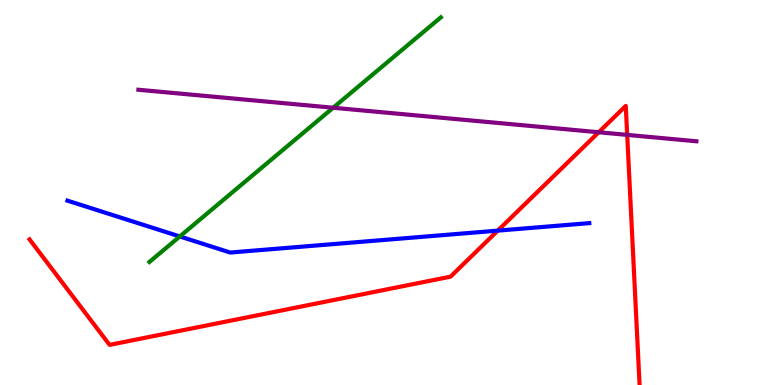[{'lines': ['blue', 'red'], 'intersections': [{'x': 6.42, 'y': 4.01}]}, {'lines': ['green', 'red'], 'intersections': []}, {'lines': ['purple', 'red'], 'intersections': [{'x': 7.73, 'y': 6.56}, {'x': 8.09, 'y': 6.5}]}, {'lines': ['blue', 'green'], 'intersections': [{'x': 2.32, 'y': 3.86}]}, {'lines': ['blue', 'purple'], 'intersections': []}, {'lines': ['green', 'purple'], 'intersections': [{'x': 4.3, 'y': 7.2}]}]